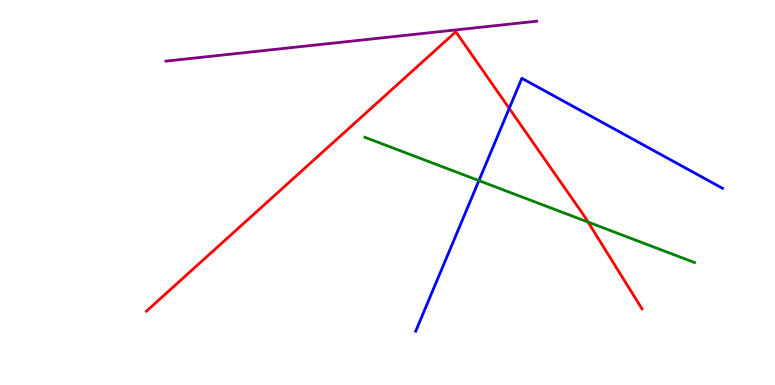[{'lines': ['blue', 'red'], 'intersections': [{'x': 6.57, 'y': 7.18}]}, {'lines': ['green', 'red'], 'intersections': [{'x': 7.59, 'y': 4.23}]}, {'lines': ['purple', 'red'], 'intersections': []}, {'lines': ['blue', 'green'], 'intersections': [{'x': 6.18, 'y': 5.31}]}, {'lines': ['blue', 'purple'], 'intersections': []}, {'lines': ['green', 'purple'], 'intersections': []}]